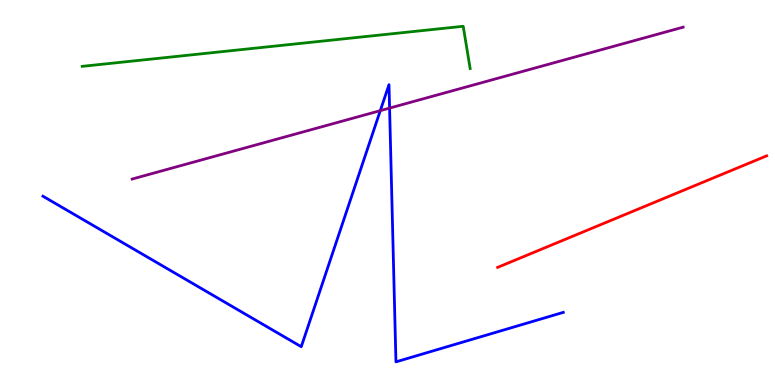[{'lines': ['blue', 'red'], 'intersections': []}, {'lines': ['green', 'red'], 'intersections': []}, {'lines': ['purple', 'red'], 'intersections': []}, {'lines': ['blue', 'green'], 'intersections': []}, {'lines': ['blue', 'purple'], 'intersections': [{'x': 4.91, 'y': 7.13}, {'x': 5.03, 'y': 7.19}]}, {'lines': ['green', 'purple'], 'intersections': []}]